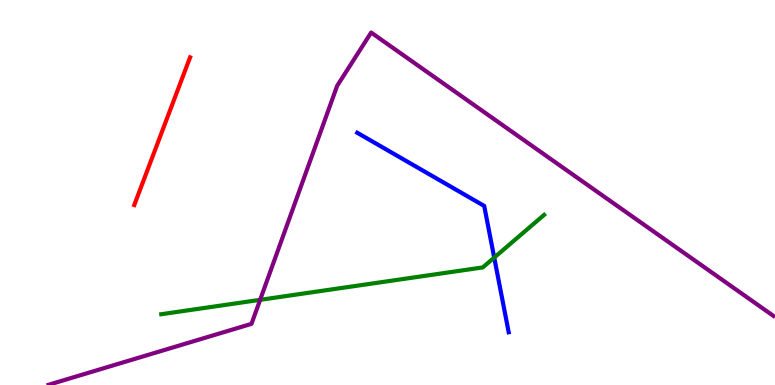[{'lines': ['blue', 'red'], 'intersections': []}, {'lines': ['green', 'red'], 'intersections': []}, {'lines': ['purple', 'red'], 'intersections': []}, {'lines': ['blue', 'green'], 'intersections': [{'x': 6.38, 'y': 3.31}]}, {'lines': ['blue', 'purple'], 'intersections': []}, {'lines': ['green', 'purple'], 'intersections': [{'x': 3.36, 'y': 2.21}]}]